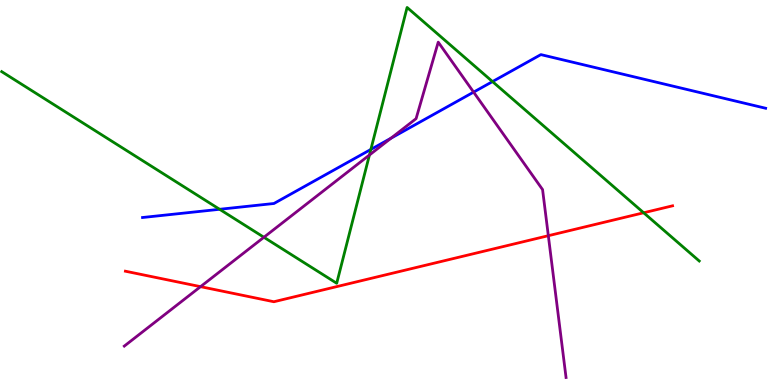[{'lines': ['blue', 'red'], 'intersections': []}, {'lines': ['green', 'red'], 'intersections': [{'x': 8.31, 'y': 4.47}]}, {'lines': ['purple', 'red'], 'intersections': [{'x': 2.59, 'y': 2.55}, {'x': 7.08, 'y': 3.88}]}, {'lines': ['blue', 'green'], 'intersections': [{'x': 2.83, 'y': 4.56}, {'x': 4.79, 'y': 6.12}, {'x': 6.36, 'y': 7.88}]}, {'lines': ['blue', 'purple'], 'intersections': [{'x': 5.05, 'y': 6.41}, {'x': 6.11, 'y': 7.61}]}, {'lines': ['green', 'purple'], 'intersections': [{'x': 3.41, 'y': 3.84}, {'x': 4.77, 'y': 5.97}]}]